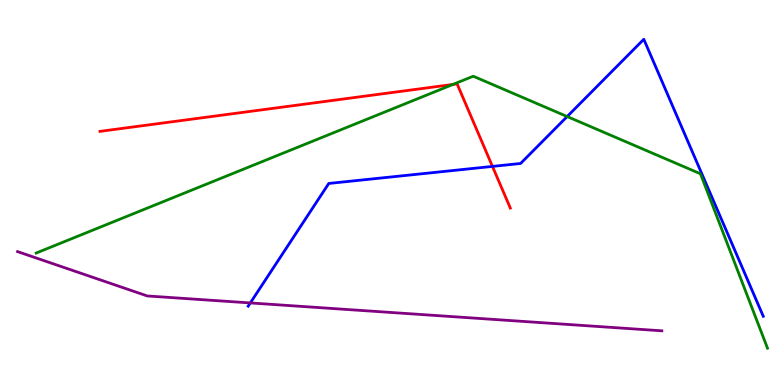[{'lines': ['blue', 'red'], 'intersections': [{'x': 6.35, 'y': 5.68}]}, {'lines': ['green', 'red'], 'intersections': [{'x': 5.84, 'y': 7.81}]}, {'lines': ['purple', 'red'], 'intersections': []}, {'lines': ['blue', 'green'], 'intersections': [{'x': 7.32, 'y': 6.97}]}, {'lines': ['blue', 'purple'], 'intersections': [{'x': 3.23, 'y': 2.13}]}, {'lines': ['green', 'purple'], 'intersections': []}]